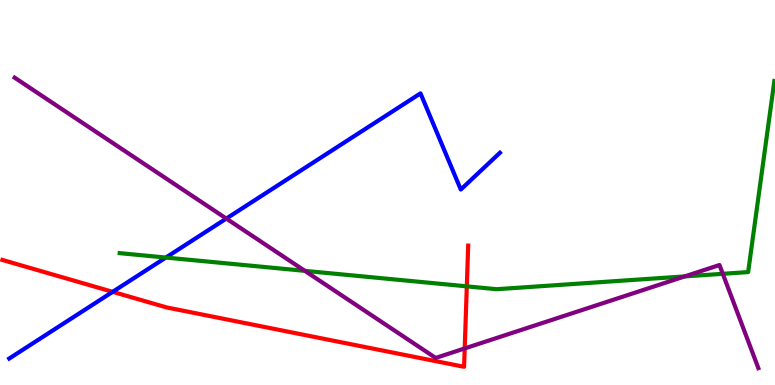[{'lines': ['blue', 'red'], 'intersections': [{'x': 1.45, 'y': 2.42}]}, {'lines': ['green', 'red'], 'intersections': [{'x': 6.02, 'y': 2.56}]}, {'lines': ['purple', 'red'], 'intersections': [{'x': 6.0, 'y': 0.95}]}, {'lines': ['blue', 'green'], 'intersections': [{'x': 2.14, 'y': 3.31}]}, {'lines': ['blue', 'purple'], 'intersections': [{'x': 2.92, 'y': 4.32}]}, {'lines': ['green', 'purple'], 'intersections': [{'x': 3.93, 'y': 2.96}, {'x': 8.84, 'y': 2.82}, {'x': 9.33, 'y': 2.89}]}]